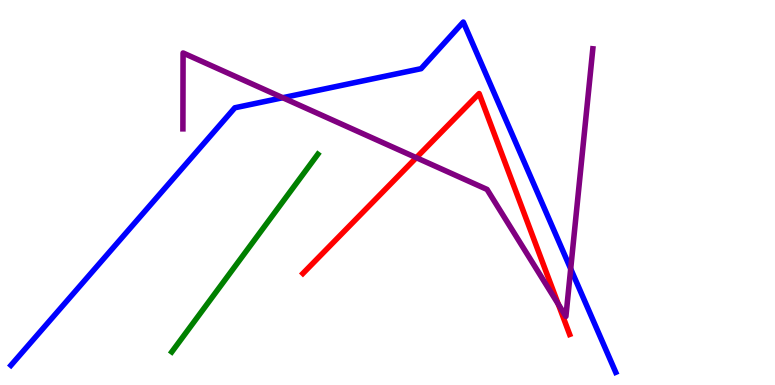[{'lines': ['blue', 'red'], 'intersections': []}, {'lines': ['green', 'red'], 'intersections': []}, {'lines': ['purple', 'red'], 'intersections': [{'x': 5.37, 'y': 5.9}, {'x': 7.2, 'y': 2.1}]}, {'lines': ['blue', 'green'], 'intersections': []}, {'lines': ['blue', 'purple'], 'intersections': [{'x': 3.65, 'y': 7.46}, {'x': 7.36, 'y': 3.02}]}, {'lines': ['green', 'purple'], 'intersections': []}]